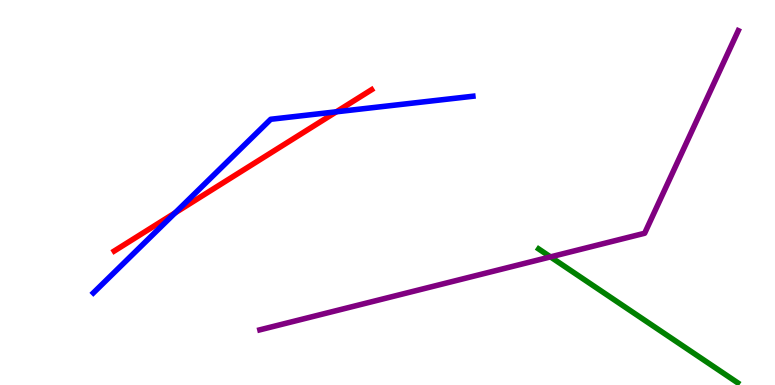[{'lines': ['blue', 'red'], 'intersections': [{'x': 2.26, 'y': 4.47}, {'x': 4.34, 'y': 7.1}]}, {'lines': ['green', 'red'], 'intersections': []}, {'lines': ['purple', 'red'], 'intersections': []}, {'lines': ['blue', 'green'], 'intersections': []}, {'lines': ['blue', 'purple'], 'intersections': []}, {'lines': ['green', 'purple'], 'intersections': [{'x': 7.1, 'y': 3.33}]}]